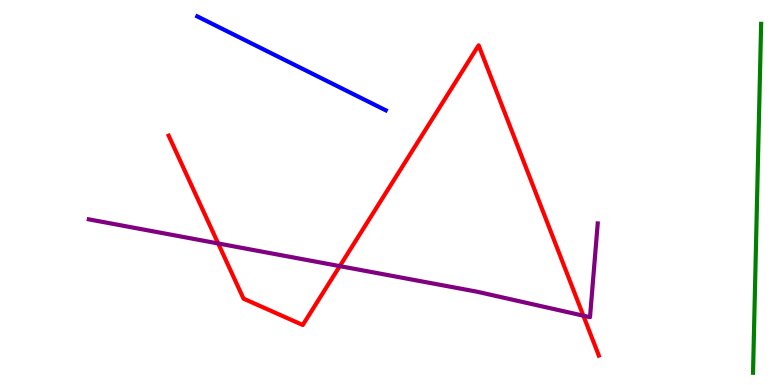[{'lines': ['blue', 'red'], 'intersections': []}, {'lines': ['green', 'red'], 'intersections': []}, {'lines': ['purple', 'red'], 'intersections': [{'x': 2.82, 'y': 3.68}, {'x': 4.38, 'y': 3.09}, {'x': 7.53, 'y': 1.8}]}, {'lines': ['blue', 'green'], 'intersections': []}, {'lines': ['blue', 'purple'], 'intersections': []}, {'lines': ['green', 'purple'], 'intersections': []}]